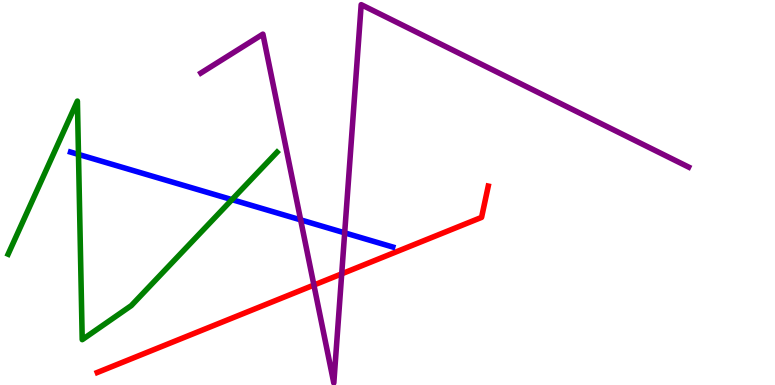[{'lines': ['blue', 'red'], 'intersections': []}, {'lines': ['green', 'red'], 'intersections': []}, {'lines': ['purple', 'red'], 'intersections': [{'x': 4.05, 'y': 2.6}, {'x': 4.41, 'y': 2.89}]}, {'lines': ['blue', 'green'], 'intersections': [{'x': 1.01, 'y': 5.99}, {'x': 2.99, 'y': 4.81}]}, {'lines': ['blue', 'purple'], 'intersections': [{'x': 3.88, 'y': 4.29}, {'x': 4.45, 'y': 3.95}]}, {'lines': ['green', 'purple'], 'intersections': []}]